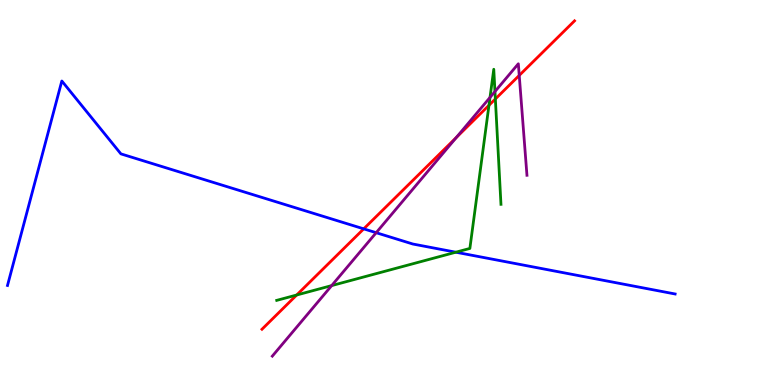[{'lines': ['blue', 'red'], 'intersections': [{'x': 4.69, 'y': 4.06}]}, {'lines': ['green', 'red'], 'intersections': [{'x': 3.83, 'y': 2.34}, {'x': 6.31, 'y': 7.27}, {'x': 6.39, 'y': 7.43}]}, {'lines': ['purple', 'red'], 'intersections': [{'x': 5.89, 'y': 6.43}, {'x': 6.7, 'y': 8.04}]}, {'lines': ['blue', 'green'], 'intersections': [{'x': 5.88, 'y': 3.45}]}, {'lines': ['blue', 'purple'], 'intersections': [{'x': 4.85, 'y': 3.96}]}, {'lines': ['green', 'purple'], 'intersections': [{'x': 4.28, 'y': 2.58}, {'x': 6.32, 'y': 7.47}, {'x': 6.39, 'y': 7.62}]}]